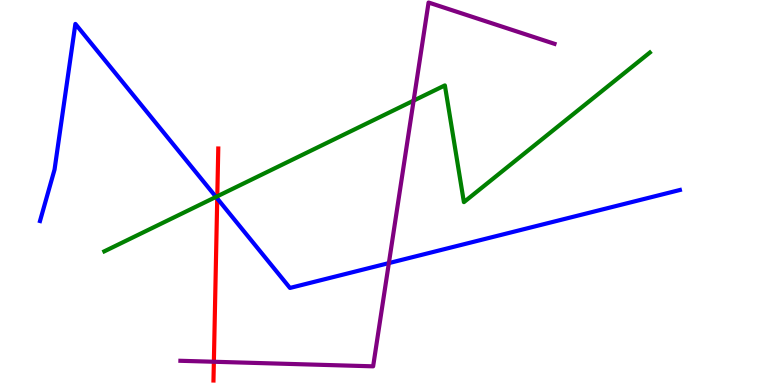[{'lines': ['blue', 'red'], 'intersections': [{'x': 2.8, 'y': 4.84}]}, {'lines': ['green', 'red'], 'intersections': [{'x': 2.8, 'y': 4.9}]}, {'lines': ['purple', 'red'], 'intersections': [{'x': 2.76, 'y': 0.604}]}, {'lines': ['blue', 'green'], 'intersections': [{'x': 2.79, 'y': 4.89}]}, {'lines': ['blue', 'purple'], 'intersections': [{'x': 5.02, 'y': 3.17}]}, {'lines': ['green', 'purple'], 'intersections': [{'x': 5.34, 'y': 7.39}]}]